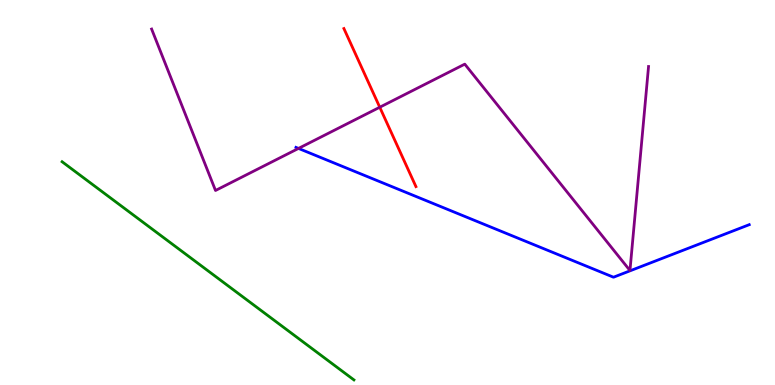[{'lines': ['blue', 'red'], 'intersections': []}, {'lines': ['green', 'red'], 'intersections': []}, {'lines': ['purple', 'red'], 'intersections': [{'x': 4.9, 'y': 7.21}]}, {'lines': ['blue', 'green'], 'intersections': []}, {'lines': ['blue', 'purple'], 'intersections': [{'x': 3.85, 'y': 6.14}]}, {'lines': ['green', 'purple'], 'intersections': []}]